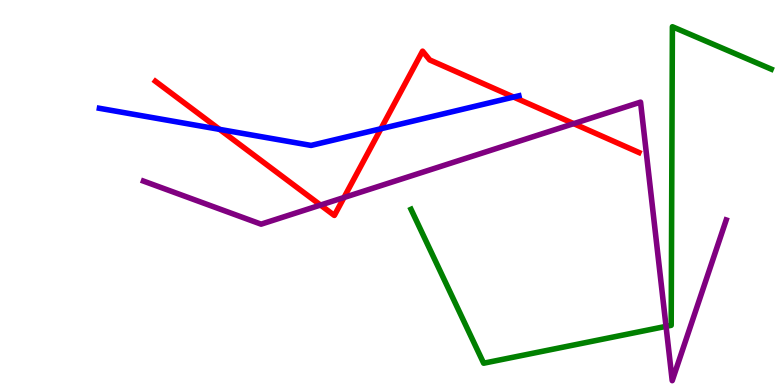[{'lines': ['blue', 'red'], 'intersections': [{'x': 2.83, 'y': 6.64}, {'x': 4.91, 'y': 6.66}, {'x': 6.63, 'y': 7.48}]}, {'lines': ['green', 'red'], 'intersections': []}, {'lines': ['purple', 'red'], 'intersections': [{'x': 4.14, 'y': 4.67}, {'x': 4.44, 'y': 4.87}, {'x': 7.4, 'y': 6.79}]}, {'lines': ['blue', 'green'], 'intersections': []}, {'lines': ['blue', 'purple'], 'intersections': []}, {'lines': ['green', 'purple'], 'intersections': [{'x': 8.59, 'y': 1.52}]}]